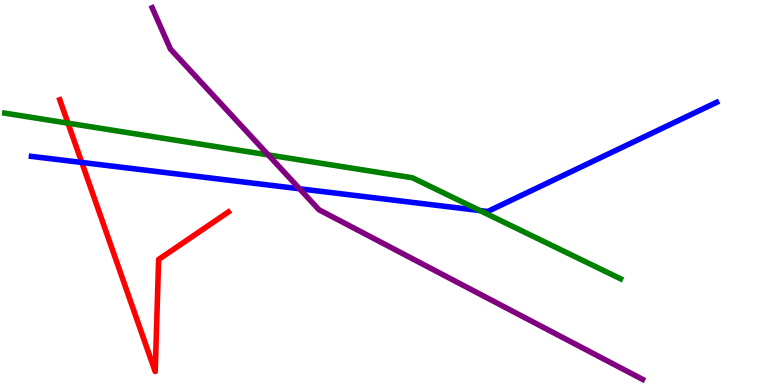[{'lines': ['blue', 'red'], 'intersections': [{'x': 1.06, 'y': 5.78}]}, {'lines': ['green', 'red'], 'intersections': [{'x': 0.877, 'y': 6.8}]}, {'lines': ['purple', 'red'], 'intersections': []}, {'lines': ['blue', 'green'], 'intersections': [{'x': 6.19, 'y': 4.53}]}, {'lines': ['blue', 'purple'], 'intersections': [{'x': 3.87, 'y': 5.1}]}, {'lines': ['green', 'purple'], 'intersections': [{'x': 3.46, 'y': 5.98}]}]